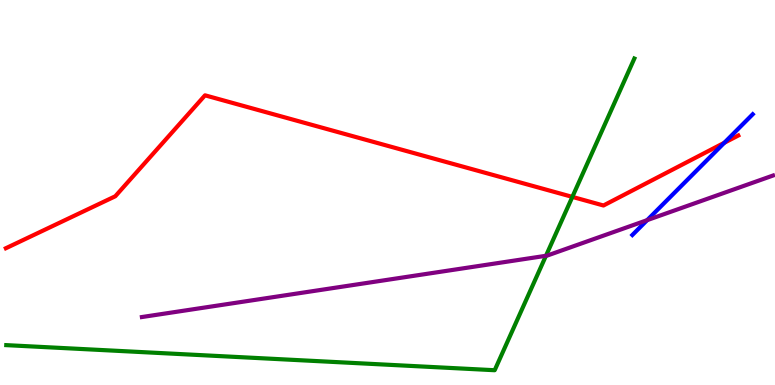[{'lines': ['blue', 'red'], 'intersections': [{'x': 9.35, 'y': 6.29}]}, {'lines': ['green', 'red'], 'intersections': [{'x': 7.39, 'y': 4.89}]}, {'lines': ['purple', 'red'], 'intersections': []}, {'lines': ['blue', 'green'], 'intersections': []}, {'lines': ['blue', 'purple'], 'intersections': [{'x': 8.35, 'y': 4.28}]}, {'lines': ['green', 'purple'], 'intersections': [{'x': 7.04, 'y': 3.36}]}]